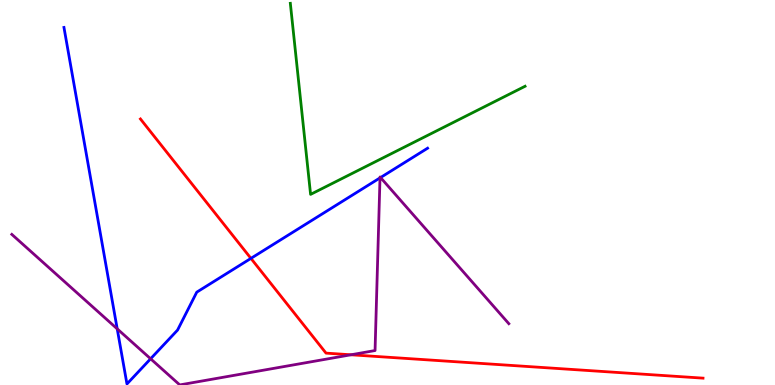[{'lines': ['blue', 'red'], 'intersections': [{'x': 3.24, 'y': 3.29}]}, {'lines': ['green', 'red'], 'intersections': []}, {'lines': ['purple', 'red'], 'intersections': [{'x': 4.53, 'y': 0.785}]}, {'lines': ['blue', 'green'], 'intersections': []}, {'lines': ['blue', 'purple'], 'intersections': [{'x': 1.51, 'y': 1.46}, {'x': 1.94, 'y': 0.681}, {'x': 4.9, 'y': 5.38}, {'x': 4.91, 'y': 5.39}]}, {'lines': ['green', 'purple'], 'intersections': []}]